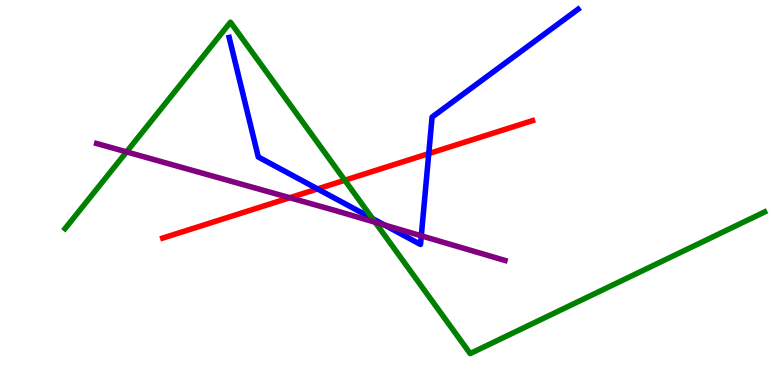[{'lines': ['blue', 'red'], 'intersections': [{'x': 4.1, 'y': 5.09}, {'x': 5.53, 'y': 6.01}]}, {'lines': ['green', 'red'], 'intersections': [{'x': 4.45, 'y': 5.32}]}, {'lines': ['purple', 'red'], 'intersections': [{'x': 3.74, 'y': 4.86}]}, {'lines': ['blue', 'green'], 'intersections': [{'x': 4.81, 'y': 4.32}]}, {'lines': ['blue', 'purple'], 'intersections': [{'x': 4.96, 'y': 4.16}, {'x': 5.44, 'y': 3.87}]}, {'lines': ['green', 'purple'], 'intersections': [{'x': 1.63, 'y': 6.05}, {'x': 4.84, 'y': 4.23}]}]